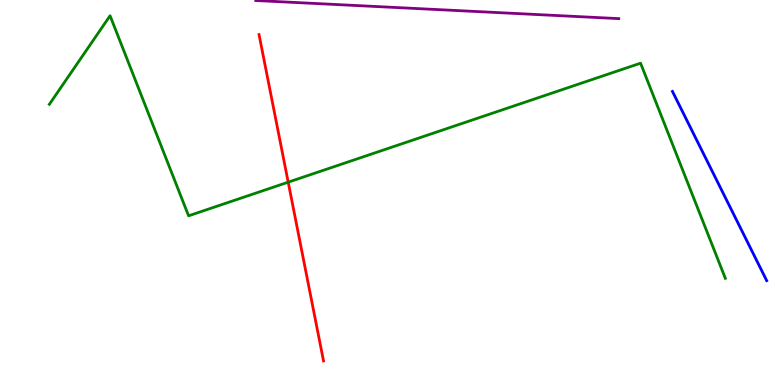[{'lines': ['blue', 'red'], 'intersections': []}, {'lines': ['green', 'red'], 'intersections': [{'x': 3.72, 'y': 5.27}]}, {'lines': ['purple', 'red'], 'intersections': []}, {'lines': ['blue', 'green'], 'intersections': []}, {'lines': ['blue', 'purple'], 'intersections': []}, {'lines': ['green', 'purple'], 'intersections': []}]